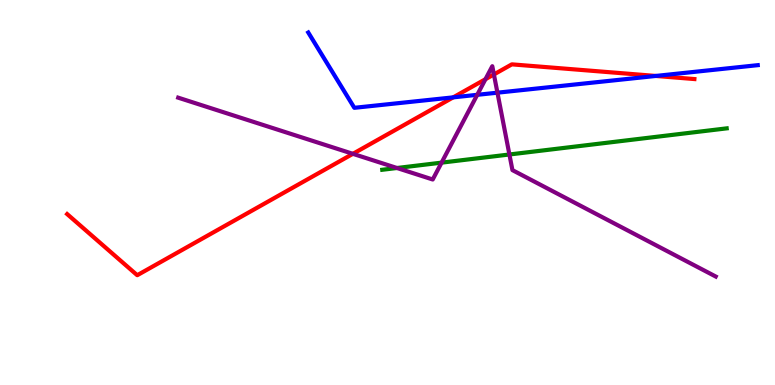[{'lines': ['blue', 'red'], 'intersections': [{'x': 5.85, 'y': 7.47}, {'x': 8.46, 'y': 8.03}]}, {'lines': ['green', 'red'], 'intersections': []}, {'lines': ['purple', 'red'], 'intersections': [{'x': 4.55, 'y': 6.0}, {'x': 6.26, 'y': 7.94}, {'x': 6.37, 'y': 8.07}]}, {'lines': ['blue', 'green'], 'intersections': []}, {'lines': ['blue', 'purple'], 'intersections': [{'x': 6.16, 'y': 7.54}, {'x': 6.42, 'y': 7.59}]}, {'lines': ['green', 'purple'], 'intersections': [{'x': 5.12, 'y': 5.64}, {'x': 5.7, 'y': 5.78}, {'x': 6.57, 'y': 5.99}]}]